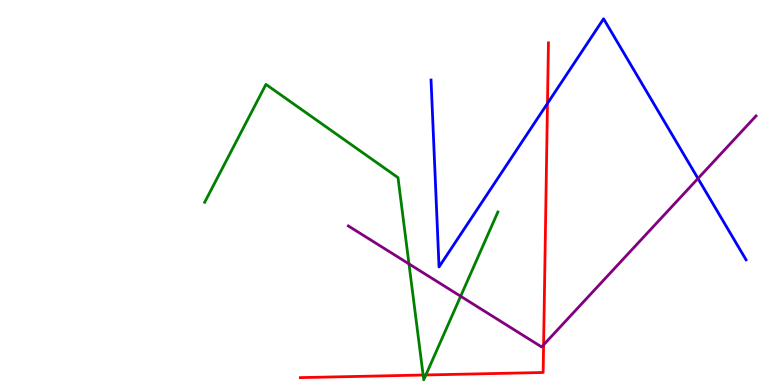[{'lines': ['blue', 'red'], 'intersections': [{'x': 7.06, 'y': 7.31}]}, {'lines': ['green', 'red'], 'intersections': [{'x': 5.46, 'y': 0.259}, {'x': 5.5, 'y': 0.261}]}, {'lines': ['purple', 'red'], 'intersections': [{'x': 7.01, 'y': 1.04}]}, {'lines': ['blue', 'green'], 'intersections': []}, {'lines': ['blue', 'purple'], 'intersections': [{'x': 9.01, 'y': 5.36}]}, {'lines': ['green', 'purple'], 'intersections': [{'x': 5.28, 'y': 3.15}, {'x': 5.94, 'y': 2.31}]}]